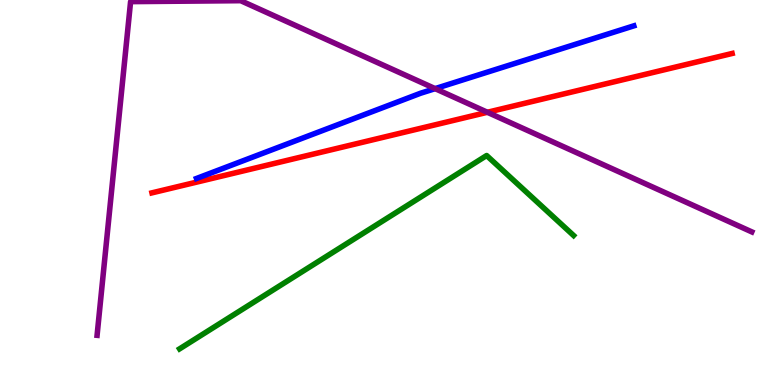[{'lines': ['blue', 'red'], 'intersections': []}, {'lines': ['green', 'red'], 'intersections': []}, {'lines': ['purple', 'red'], 'intersections': [{'x': 6.29, 'y': 7.08}]}, {'lines': ['blue', 'green'], 'intersections': []}, {'lines': ['blue', 'purple'], 'intersections': [{'x': 5.61, 'y': 7.7}]}, {'lines': ['green', 'purple'], 'intersections': []}]